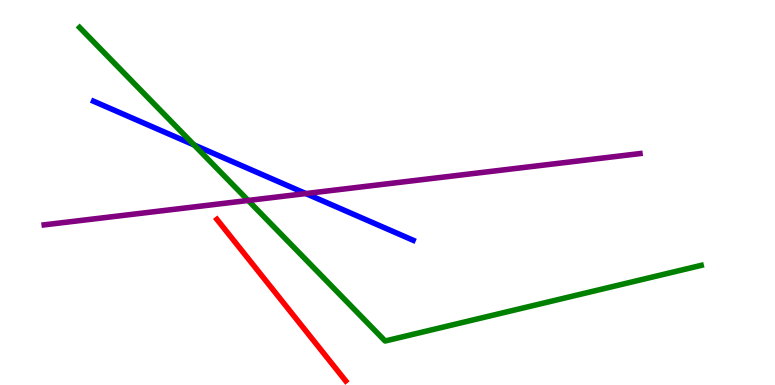[{'lines': ['blue', 'red'], 'intersections': []}, {'lines': ['green', 'red'], 'intersections': []}, {'lines': ['purple', 'red'], 'intersections': []}, {'lines': ['blue', 'green'], 'intersections': [{'x': 2.5, 'y': 6.23}]}, {'lines': ['blue', 'purple'], 'intersections': [{'x': 3.95, 'y': 4.97}]}, {'lines': ['green', 'purple'], 'intersections': [{'x': 3.2, 'y': 4.79}]}]